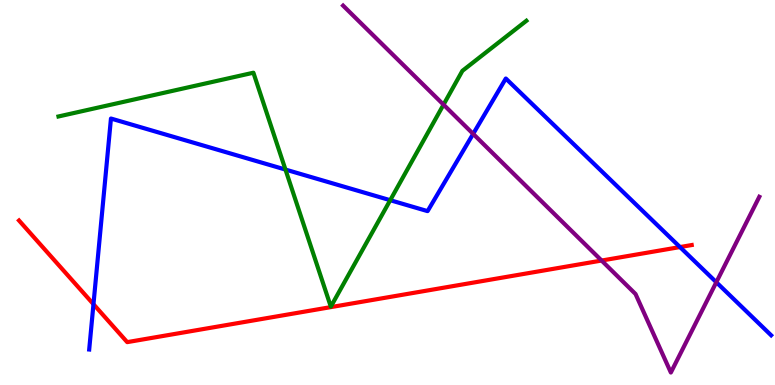[{'lines': ['blue', 'red'], 'intersections': [{'x': 1.21, 'y': 2.1}, {'x': 8.77, 'y': 3.58}]}, {'lines': ['green', 'red'], 'intersections': []}, {'lines': ['purple', 'red'], 'intersections': [{'x': 7.76, 'y': 3.23}]}, {'lines': ['blue', 'green'], 'intersections': [{'x': 3.68, 'y': 5.6}, {'x': 5.04, 'y': 4.8}]}, {'lines': ['blue', 'purple'], 'intersections': [{'x': 6.11, 'y': 6.52}, {'x': 9.24, 'y': 2.67}]}, {'lines': ['green', 'purple'], 'intersections': [{'x': 5.72, 'y': 7.28}]}]